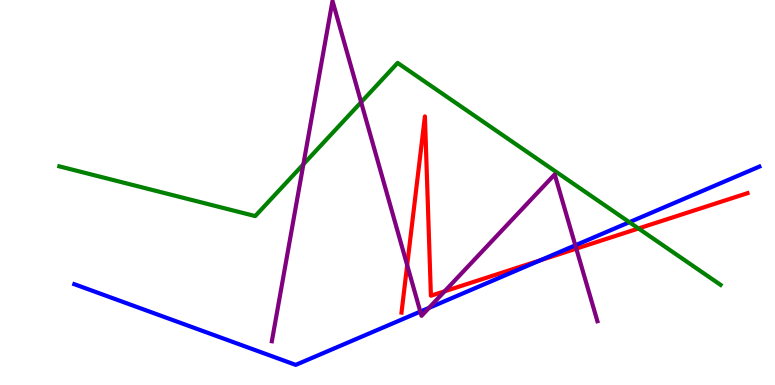[{'lines': ['blue', 'red'], 'intersections': [{'x': 6.97, 'y': 3.24}]}, {'lines': ['green', 'red'], 'intersections': [{'x': 8.24, 'y': 4.07}]}, {'lines': ['purple', 'red'], 'intersections': [{'x': 5.25, 'y': 3.11}, {'x': 5.74, 'y': 2.43}, {'x': 7.44, 'y': 3.54}]}, {'lines': ['blue', 'green'], 'intersections': [{'x': 8.12, 'y': 4.23}]}, {'lines': ['blue', 'purple'], 'intersections': [{'x': 5.42, 'y': 1.91}, {'x': 5.54, 'y': 2.0}, {'x': 7.42, 'y': 3.63}]}, {'lines': ['green', 'purple'], 'intersections': [{'x': 3.91, 'y': 5.73}, {'x': 4.66, 'y': 7.35}]}]